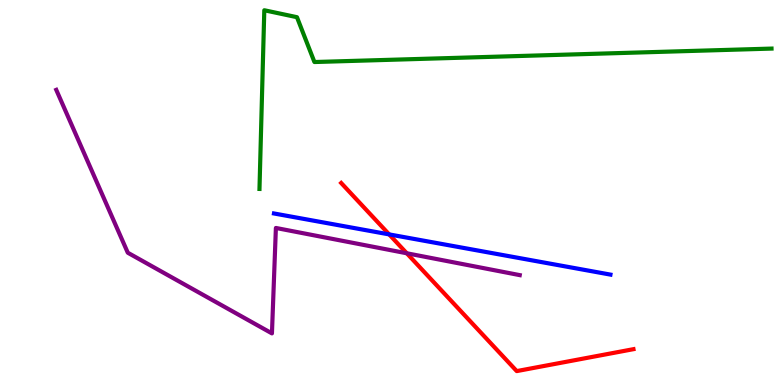[{'lines': ['blue', 'red'], 'intersections': [{'x': 5.02, 'y': 3.91}]}, {'lines': ['green', 'red'], 'intersections': []}, {'lines': ['purple', 'red'], 'intersections': [{'x': 5.25, 'y': 3.42}]}, {'lines': ['blue', 'green'], 'intersections': []}, {'lines': ['blue', 'purple'], 'intersections': []}, {'lines': ['green', 'purple'], 'intersections': []}]